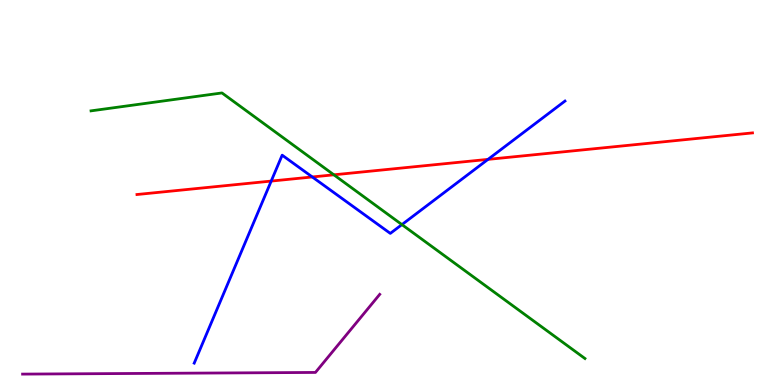[{'lines': ['blue', 'red'], 'intersections': [{'x': 3.5, 'y': 5.3}, {'x': 4.03, 'y': 5.4}, {'x': 6.3, 'y': 5.86}]}, {'lines': ['green', 'red'], 'intersections': [{'x': 4.31, 'y': 5.46}]}, {'lines': ['purple', 'red'], 'intersections': []}, {'lines': ['blue', 'green'], 'intersections': [{'x': 5.19, 'y': 4.17}]}, {'lines': ['blue', 'purple'], 'intersections': []}, {'lines': ['green', 'purple'], 'intersections': []}]